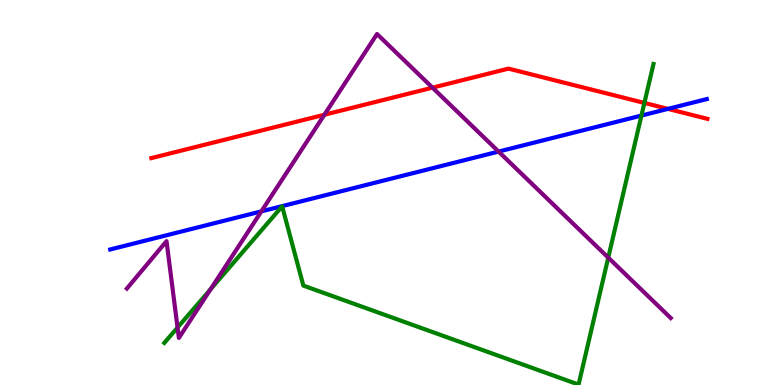[{'lines': ['blue', 'red'], 'intersections': [{'x': 8.62, 'y': 7.17}]}, {'lines': ['green', 'red'], 'intersections': [{'x': 8.31, 'y': 7.33}]}, {'lines': ['purple', 'red'], 'intersections': [{'x': 4.19, 'y': 7.02}, {'x': 5.58, 'y': 7.72}]}, {'lines': ['blue', 'green'], 'intersections': [{'x': 8.28, 'y': 7.0}]}, {'lines': ['blue', 'purple'], 'intersections': [{'x': 3.37, 'y': 4.51}, {'x': 6.43, 'y': 6.06}]}, {'lines': ['green', 'purple'], 'intersections': [{'x': 2.29, 'y': 1.49}, {'x': 2.72, 'y': 2.49}, {'x': 7.85, 'y': 3.31}]}]